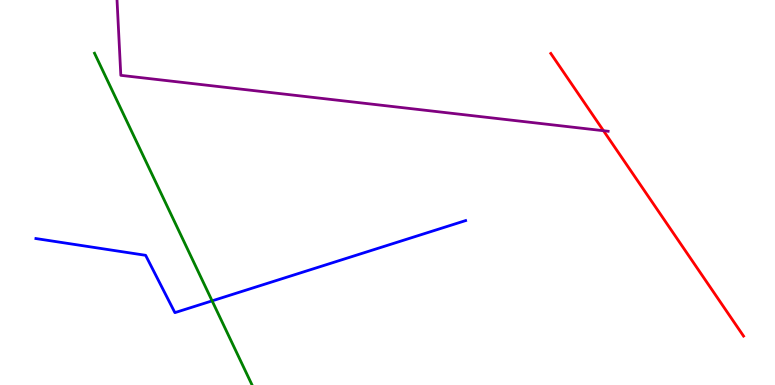[{'lines': ['blue', 'red'], 'intersections': []}, {'lines': ['green', 'red'], 'intersections': []}, {'lines': ['purple', 'red'], 'intersections': [{'x': 7.79, 'y': 6.6}]}, {'lines': ['blue', 'green'], 'intersections': [{'x': 2.74, 'y': 2.19}]}, {'lines': ['blue', 'purple'], 'intersections': []}, {'lines': ['green', 'purple'], 'intersections': []}]